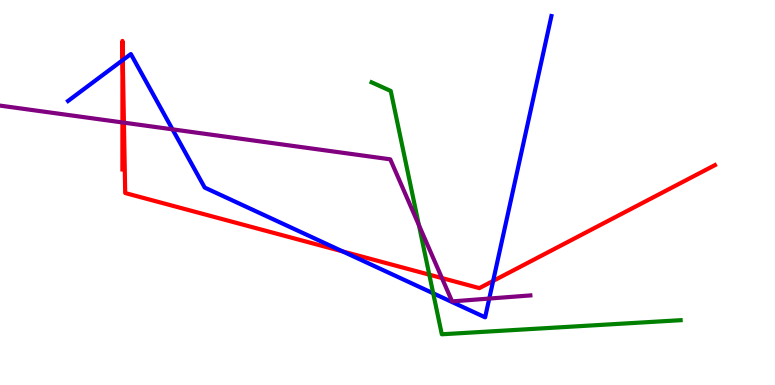[{'lines': ['blue', 'red'], 'intersections': [{'x': 1.58, 'y': 8.43}, {'x': 1.58, 'y': 8.44}, {'x': 4.42, 'y': 3.47}, {'x': 6.36, 'y': 2.7}]}, {'lines': ['green', 'red'], 'intersections': [{'x': 5.54, 'y': 2.87}]}, {'lines': ['purple', 'red'], 'intersections': [{'x': 1.58, 'y': 6.82}, {'x': 1.6, 'y': 6.81}, {'x': 5.7, 'y': 2.78}]}, {'lines': ['blue', 'green'], 'intersections': [{'x': 5.59, 'y': 2.38}]}, {'lines': ['blue', 'purple'], 'intersections': [{'x': 2.23, 'y': 6.64}, {'x': 6.31, 'y': 2.25}]}, {'lines': ['green', 'purple'], 'intersections': [{'x': 5.41, 'y': 4.15}]}]